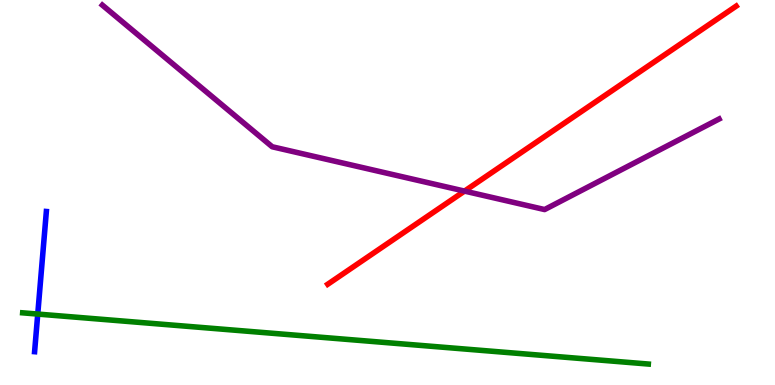[{'lines': ['blue', 'red'], 'intersections': []}, {'lines': ['green', 'red'], 'intersections': []}, {'lines': ['purple', 'red'], 'intersections': [{'x': 5.99, 'y': 5.04}]}, {'lines': ['blue', 'green'], 'intersections': [{'x': 0.487, 'y': 1.84}]}, {'lines': ['blue', 'purple'], 'intersections': []}, {'lines': ['green', 'purple'], 'intersections': []}]